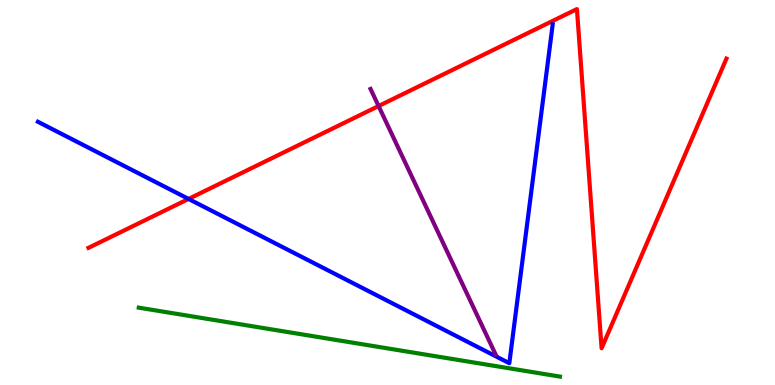[{'lines': ['blue', 'red'], 'intersections': [{'x': 2.43, 'y': 4.83}]}, {'lines': ['green', 'red'], 'intersections': []}, {'lines': ['purple', 'red'], 'intersections': [{'x': 4.88, 'y': 7.25}]}, {'lines': ['blue', 'green'], 'intersections': []}, {'lines': ['blue', 'purple'], 'intersections': []}, {'lines': ['green', 'purple'], 'intersections': []}]